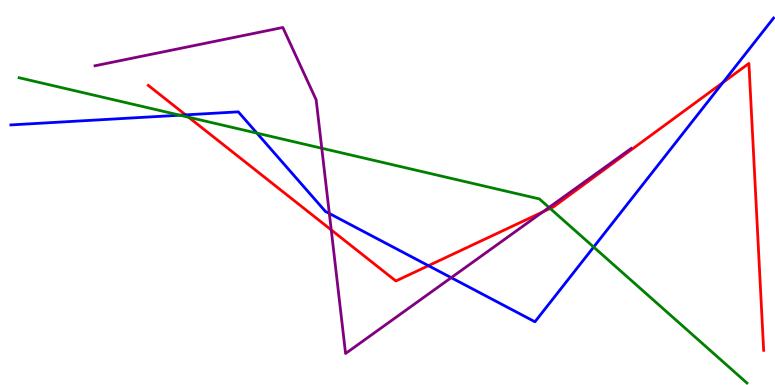[{'lines': ['blue', 'red'], 'intersections': [{'x': 2.39, 'y': 7.02}, {'x': 5.53, 'y': 3.1}, {'x': 9.33, 'y': 7.86}]}, {'lines': ['green', 'red'], 'intersections': [{'x': 2.43, 'y': 6.96}, {'x': 7.1, 'y': 4.59}]}, {'lines': ['purple', 'red'], 'intersections': [{'x': 4.27, 'y': 4.03}, {'x': 7.0, 'y': 4.5}]}, {'lines': ['blue', 'green'], 'intersections': [{'x': 2.32, 'y': 7.01}, {'x': 3.32, 'y': 6.54}, {'x': 7.66, 'y': 3.58}]}, {'lines': ['blue', 'purple'], 'intersections': [{'x': 4.25, 'y': 4.45}, {'x': 5.82, 'y': 2.79}]}, {'lines': ['green', 'purple'], 'intersections': [{'x': 4.15, 'y': 6.15}, {'x': 7.08, 'y': 4.61}]}]